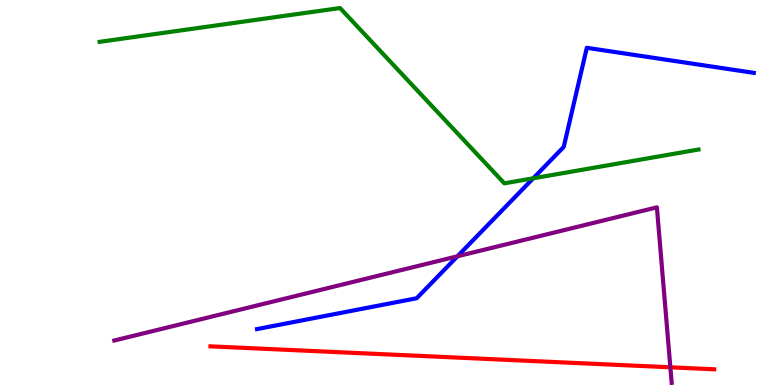[{'lines': ['blue', 'red'], 'intersections': []}, {'lines': ['green', 'red'], 'intersections': []}, {'lines': ['purple', 'red'], 'intersections': [{'x': 8.65, 'y': 0.46}]}, {'lines': ['blue', 'green'], 'intersections': [{'x': 6.88, 'y': 5.37}]}, {'lines': ['blue', 'purple'], 'intersections': [{'x': 5.9, 'y': 3.34}]}, {'lines': ['green', 'purple'], 'intersections': []}]